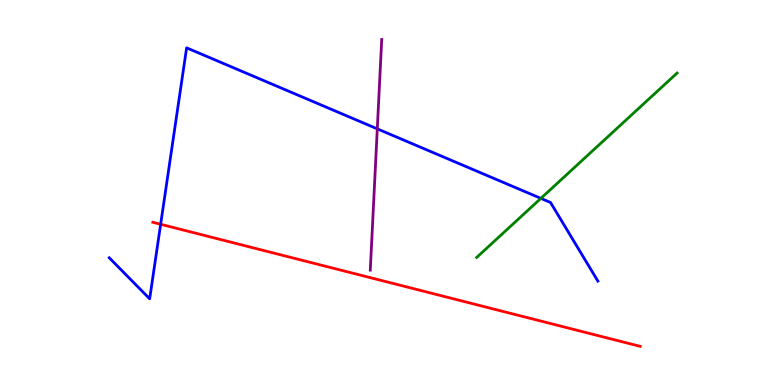[{'lines': ['blue', 'red'], 'intersections': [{'x': 2.07, 'y': 4.17}]}, {'lines': ['green', 'red'], 'intersections': []}, {'lines': ['purple', 'red'], 'intersections': []}, {'lines': ['blue', 'green'], 'intersections': [{'x': 6.98, 'y': 4.85}]}, {'lines': ['blue', 'purple'], 'intersections': [{'x': 4.87, 'y': 6.65}]}, {'lines': ['green', 'purple'], 'intersections': []}]